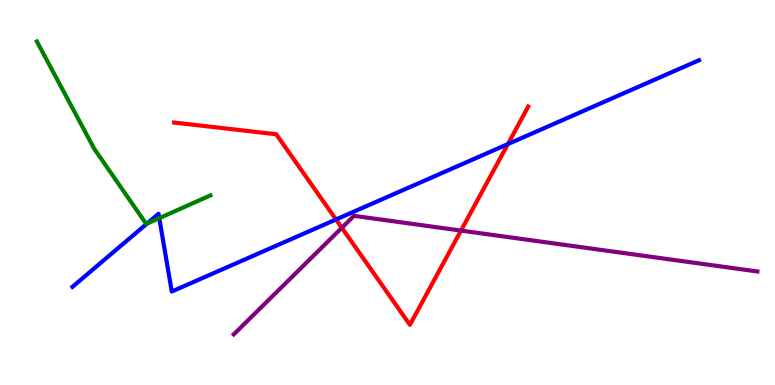[{'lines': ['blue', 'red'], 'intersections': [{'x': 4.34, 'y': 4.3}, {'x': 6.55, 'y': 6.26}]}, {'lines': ['green', 'red'], 'intersections': []}, {'lines': ['purple', 'red'], 'intersections': [{'x': 4.41, 'y': 4.08}, {'x': 5.95, 'y': 4.01}]}, {'lines': ['blue', 'green'], 'intersections': [{'x': 1.9, 'y': 4.19}, {'x': 2.06, 'y': 4.33}]}, {'lines': ['blue', 'purple'], 'intersections': []}, {'lines': ['green', 'purple'], 'intersections': []}]